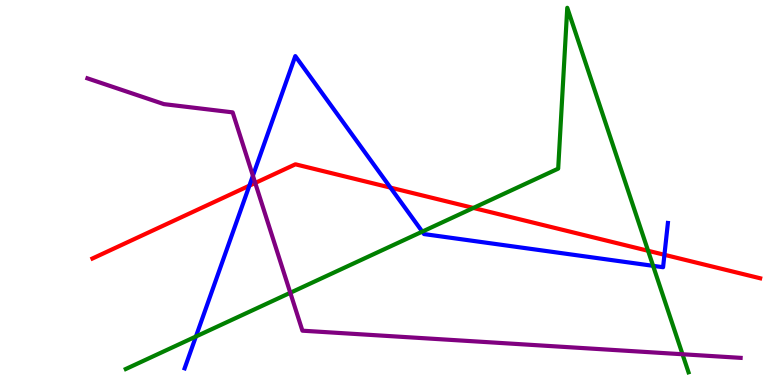[{'lines': ['blue', 'red'], 'intersections': [{'x': 3.22, 'y': 5.18}, {'x': 5.04, 'y': 5.13}, {'x': 8.57, 'y': 3.38}]}, {'lines': ['green', 'red'], 'intersections': [{'x': 6.11, 'y': 4.6}, {'x': 8.36, 'y': 3.49}]}, {'lines': ['purple', 'red'], 'intersections': [{'x': 3.29, 'y': 5.25}]}, {'lines': ['blue', 'green'], 'intersections': [{'x': 2.53, 'y': 1.26}, {'x': 5.45, 'y': 3.98}, {'x': 8.43, 'y': 3.1}]}, {'lines': ['blue', 'purple'], 'intersections': [{'x': 3.26, 'y': 5.44}]}, {'lines': ['green', 'purple'], 'intersections': [{'x': 3.75, 'y': 2.4}, {'x': 8.81, 'y': 0.799}]}]